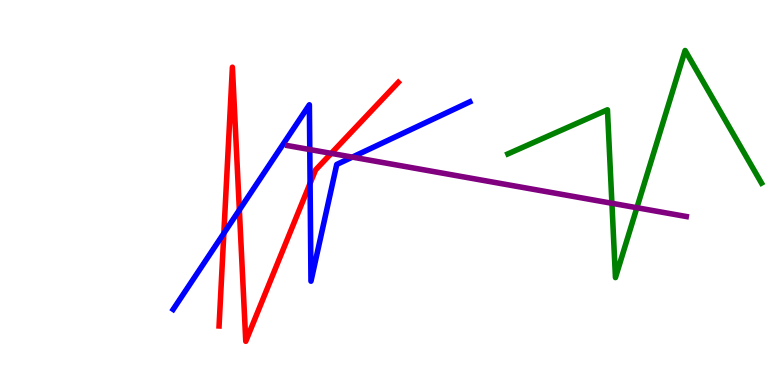[{'lines': ['blue', 'red'], 'intersections': [{'x': 2.89, 'y': 3.94}, {'x': 3.09, 'y': 4.55}, {'x': 4.0, 'y': 5.24}]}, {'lines': ['green', 'red'], 'intersections': []}, {'lines': ['purple', 'red'], 'intersections': [{'x': 4.27, 'y': 6.02}]}, {'lines': ['blue', 'green'], 'intersections': []}, {'lines': ['blue', 'purple'], 'intersections': [{'x': 4.0, 'y': 6.12}, {'x': 4.55, 'y': 5.92}]}, {'lines': ['green', 'purple'], 'intersections': [{'x': 7.9, 'y': 4.72}, {'x': 8.22, 'y': 4.6}]}]